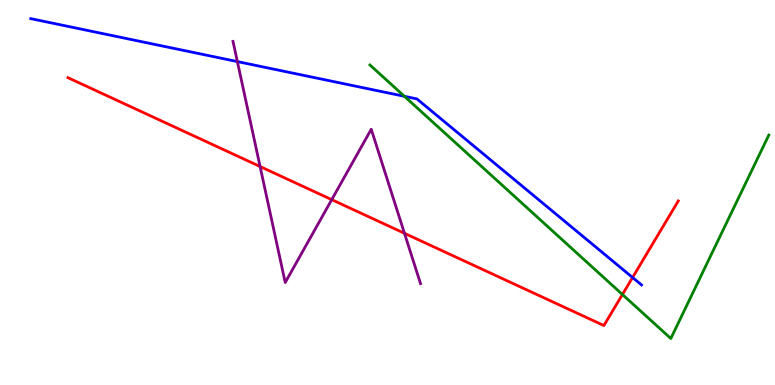[{'lines': ['blue', 'red'], 'intersections': [{'x': 8.16, 'y': 2.79}]}, {'lines': ['green', 'red'], 'intersections': [{'x': 8.03, 'y': 2.35}]}, {'lines': ['purple', 'red'], 'intersections': [{'x': 3.36, 'y': 5.67}, {'x': 4.28, 'y': 4.81}, {'x': 5.22, 'y': 3.94}]}, {'lines': ['blue', 'green'], 'intersections': [{'x': 5.22, 'y': 7.5}]}, {'lines': ['blue', 'purple'], 'intersections': [{'x': 3.06, 'y': 8.4}]}, {'lines': ['green', 'purple'], 'intersections': []}]